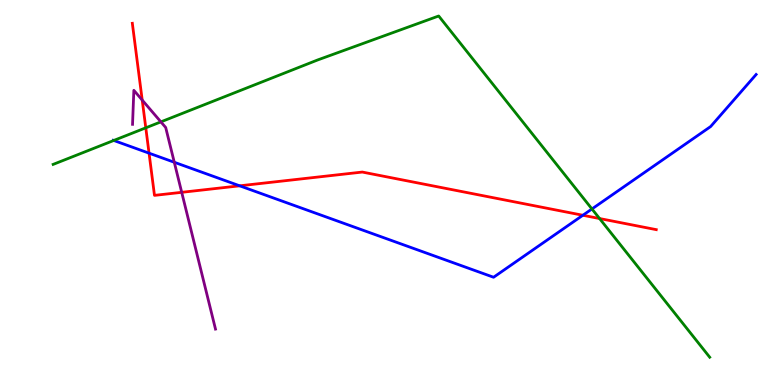[{'lines': ['blue', 'red'], 'intersections': [{'x': 1.92, 'y': 6.02}, {'x': 3.09, 'y': 5.17}, {'x': 7.52, 'y': 4.41}]}, {'lines': ['green', 'red'], 'intersections': [{'x': 1.88, 'y': 6.68}, {'x': 7.74, 'y': 4.32}]}, {'lines': ['purple', 'red'], 'intersections': [{'x': 1.84, 'y': 7.4}, {'x': 2.34, 'y': 5.0}]}, {'lines': ['blue', 'green'], 'intersections': [{'x': 1.47, 'y': 6.35}, {'x': 7.64, 'y': 4.57}]}, {'lines': ['blue', 'purple'], 'intersections': [{'x': 2.25, 'y': 5.79}]}, {'lines': ['green', 'purple'], 'intersections': [{'x': 2.08, 'y': 6.83}]}]